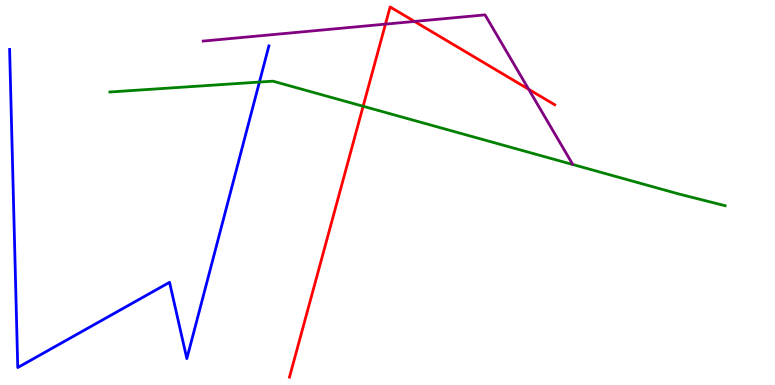[{'lines': ['blue', 'red'], 'intersections': []}, {'lines': ['green', 'red'], 'intersections': [{'x': 4.69, 'y': 7.24}]}, {'lines': ['purple', 'red'], 'intersections': [{'x': 4.97, 'y': 9.37}, {'x': 5.35, 'y': 9.44}, {'x': 6.82, 'y': 7.68}]}, {'lines': ['blue', 'green'], 'intersections': [{'x': 3.35, 'y': 7.87}]}, {'lines': ['blue', 'purple'], 'intersections': []}, {'lines': ['green', 'purple'], 'intersections': []}]